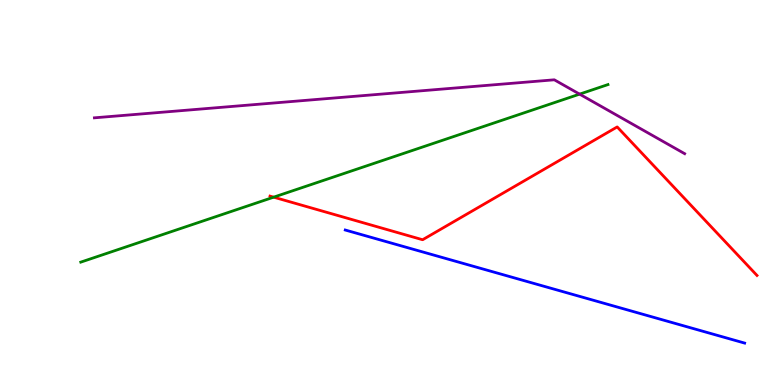[{'lines': ['blue', 'red'], 'intersections': []}, {'lines': ['green', 'red'], 'intersections': [{'x': 3.53, 'y': 4.88}]}, {'lines': ['purple', 'red'], 'intersections': []}, {'lines': ['blue', 'green'], 'intersections': []}, {'lines': ['blue', 'purple'], 'intersections': []}, {'lines': ['green', 'purple'], 'intersections': [{'x': 7.48, 'y': 7.55}]}]